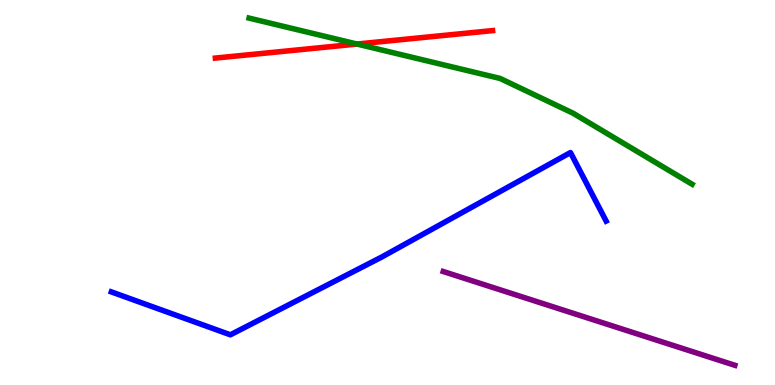[{'lines': ['blue', 'red'], 'intersections': []}, {'lines': ['green', 'red'], 'intersections': [{'x': 4.61, 'y': 8.86}]}, {'lines': ['purple', 'red'], 'intersections': []}, {'lines': ['blue', 'green'], 'intersections': []}, {'lines': ['blue', 'purple'], 'intersections': []}, {'lines': ['green', 'purple'], 'intersections': []}]